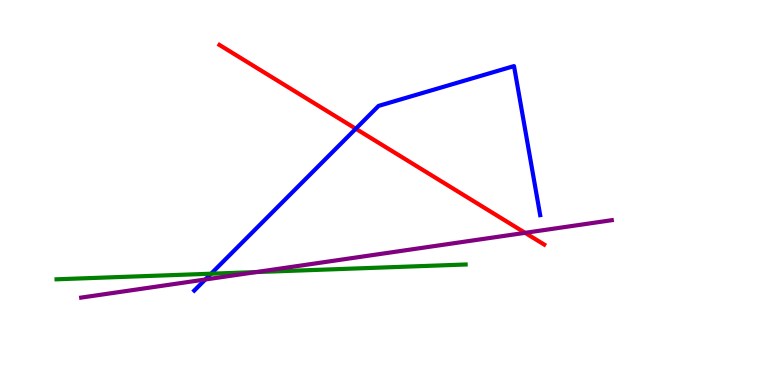[{'lines': ['blue', 'red'], 'intersections': [{'x': 4.59, 'y': 6.66}]}, {'lines': ['green', 'red'], 'intersections': []}, {'lines': ['purple', 'red'], 'intersections': [{'x': 6.78, 'y': 3.95}]}, {'lines': ['blue', 'green'], 'intersections': [{'x': 2.72, 'y': 2.89}]}, {'lines': ['blue', 'purple'], 'intersections': [{'x': 2.65, 'y': 2.74}]}, {'lines': ['green', 'purple'], 'intersections': [{'x': 3.31, 'y': 2.93}]}]